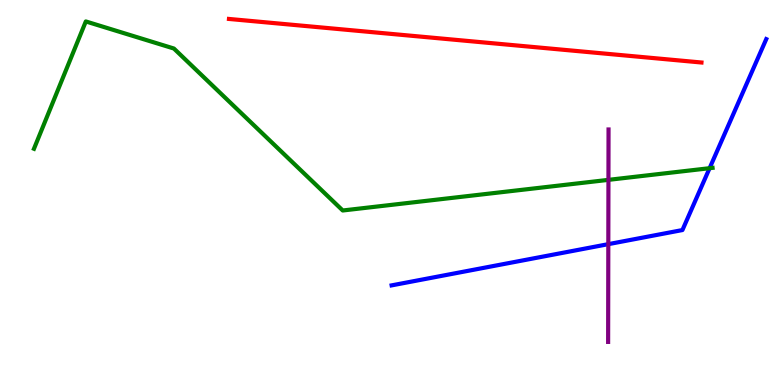[{'lines': ['blue', 'red'], 'intersections': []}, {'lines': ['green', 'red'], 'intersections': []}, {'lines': ['purple', 'red'], 'intersections': []}, {'lines': ['blue', 'green'], 'intersections': [{'x': 9.16, 'y': 5.63}]}, {'lines': ['blue', 'purple'], 'intersections': [{'x': 7.85, 'y': 3.66}]}, {'lines': ['green', 'purple'], 'intersections': [{'x': 7.85, 'y': 5.33}]}]